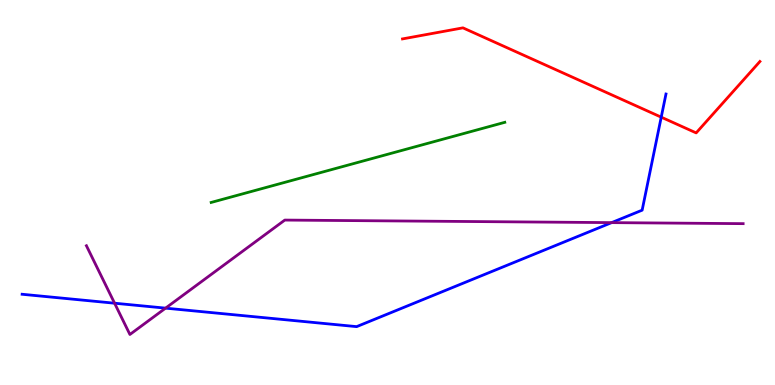[{'lines': ['blue', 'red'], 'intersections': [{'x': 8.53, 'y': 6.96}]}, {'lines': ['green', 'red'], 'intersections': []}, {'lines': ['purple', 'red'], 'intersections': []}, {'lines': ['blue', 'green'], 'intersections': []}, {'lines': ['blue', 'purple'], 'intersections': [{'x': 1.48, 'y': 2.12}, {'x': 2.14, 'y': 2.0}, {'x': 7.89, 'y': 4.22}]}, {'lines': ['green', 'purple'], 'intersections': []}]